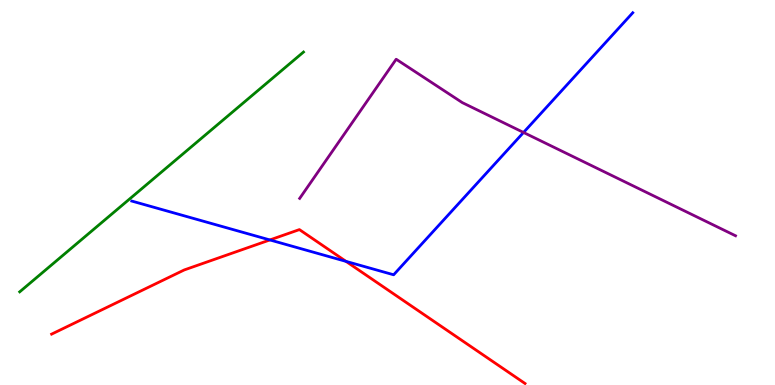[{'lines': ['blue', 'red'], 'intersections': [{'x': 3.48, 'y': 3.77}, {'x': 4.46, 'y': 3.21}]}, {'lines': ['green', 'red'], 'intersections': []}, {'lines': ['purple', 'red'], 'intersections': []}, {'lines': ['blue', 'green'], 'intersections': []}, {'lines': ['blue', 'purple'], 'intersections': [{'x': 6.76, 'y': 6.56}]}, {'lines': ['green', 'purple'], 'intersections': []}]